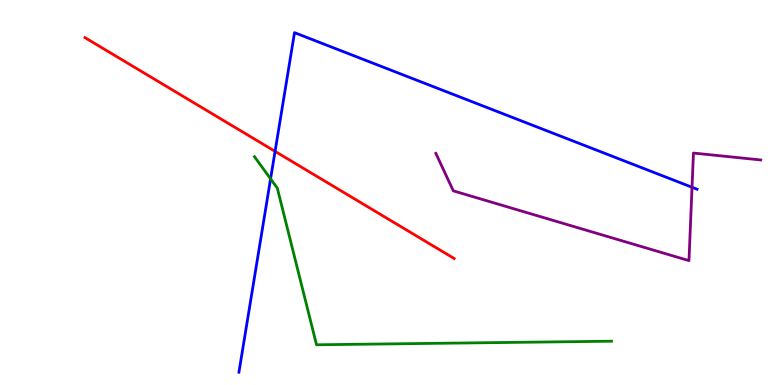[{'lines': ['blue', 'red'], 'intersections': [{'x': 3.55, 'y': 6.07}]}, {'lines': ['green', 'red'], 'intersections': []}, {'lines': ['purple', 'red'], 'intersections': []}, {'lines': ['blue', 'green'], 'intersections': [{'x': 3.49, 'y': 5.35}]}, {'lines': ['blue', 'purple'], 'intersections': [{'x': 8.93, 'y': 5.14}]}, {'lines': ['green', 'purple'], 'intersections': []}]